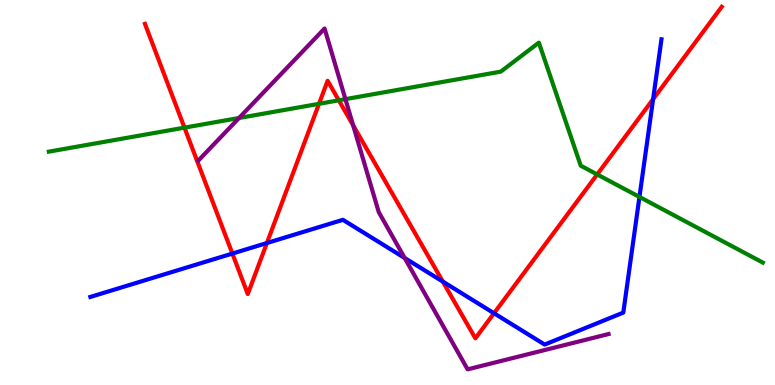[{'lines': ['blue', 'red'], 'intersections': [{'x': 3.0, 'y': 3.41}, {'x': 3.44, 'y': 3.69}, {'x': 5.71, 'y': 2.69}, {'x': 6.37, 'y': 1.86}, {'x': 8.43, 'y': 7.42}]}, {'lines': ['green', 'red'], 'intersections': [{'x': 2.38, 'y': 6.68}, {'x': 4.12, 'y': 7.3}, {'x': 4.37, 'y': 7.39}, {'x': 7.71, 'y': 5.47}]}, {'lines': ['purple', 'red'], 'intersections': [{'x': 4.56, 'y': 6.75}]}, {'lines': ['blue', 'green'], 'intersections': [{'x': 8.25, 'y': 4.88}]}, {'lines': ['blue', 'purple'], 'intersections': [{'x': 5.22, 'y': 3.3}]}, {'lines': ['green', 'purple'], 'intersections': [{'x': 3.08, 'y': 6.94}, {'x': 4.46, 'y': 7.42}]}]